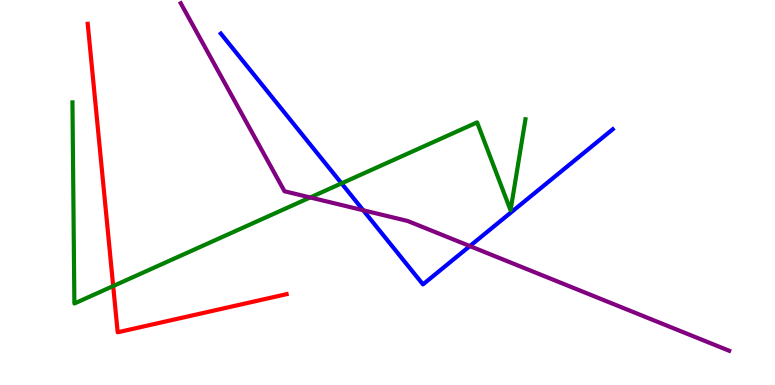[{'lines': ['blue', 'red'], 'intersections': []}, {'lines': ['green', 'red'], 'intersections': [{'x': 1.46, 'y': 2.57}]}, {'lines': ['purple', 'red'], 'intersections': []}, {'lines': ['blue', 'green'], 'intersections': [{'x': 4.41, 'y': 5.24}]}, {'lines': ['blue', 'purple'], 'intersections': [{'x': 4.69, 'y': 4.54}, {'x': 6.06, 'y': 3.61}]}, {'lines': ['green', 'purple'], 'intersections': [{'x': 4.0, 'y': 4.87}]}]